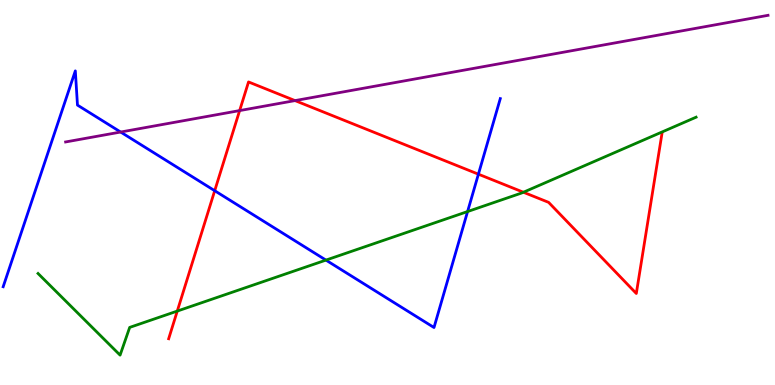[{'lines': ['blue', 'red'], 'intersections': [{'x': 2.77, 'y': 5.05}, {'x': 6.17, 'y': 5.48}]}, {'lines': ['green', 'red'], 'intersections': [{'x': 2.29, 'y': 1.92}, {'x': 6.75, 'y': 5.01}]}, {'lines': ['purple', 'red'], 'intersections': [{'x': 3.09, 'y': 7.13}, {'x': 3.81, 'y': 7.39}]}, {'lines': ['blue', 'green'], 'intersections': [{'x': 4.21, 'y': 3.24}, {'x': 6.03, 'y': 4.51}]}, {'lines': ['blue', 'purple'], 'intersections': [{'x': 1.56, 'y': 6.57}]}, {'lines': ['green', 'purple'], 'intersections': []}]